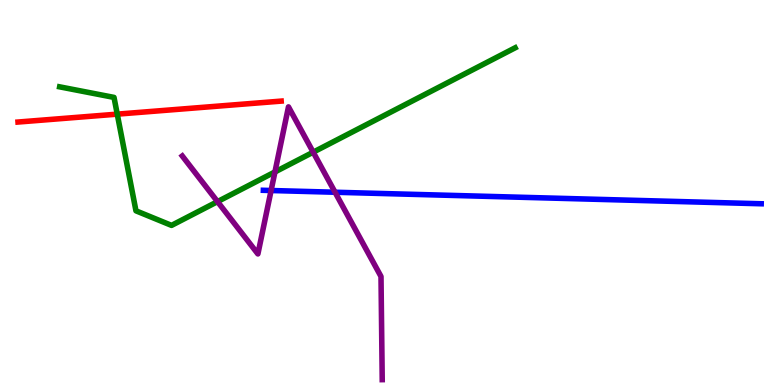[{'lines': ['blue', 'red'], 'intersections': []}, {'lines': ['green', 'red'], 'intersections': [{'x': 1.51, 'y': 7.04}]}, {'lines': ['purple', 'red'], 'intersections': []}, {'lines': ['blue', 'green'], 'intersections': []}, {'lines': ['blue', 'purple'], 'intersections': [{'x': 3.5, 'y': 5.05}, {'x': 4.32, 'y': 5.01}]}, {'lines': ['green', 'purple'], 'intersections': [{'x': 2.81, 'y': 4.76}, {'x': 3.55, 'y': 5.53}, {'x': 4.04, 'y': 6.05}]}]